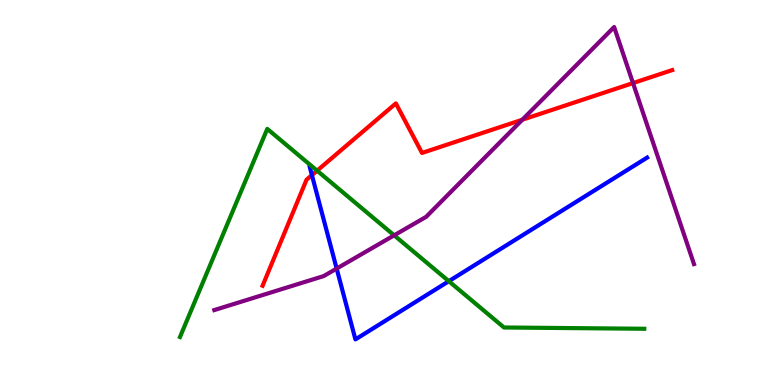[{'lines': ['blue', 'red'], 'intersections': [{'x': 4.02, 'y': 5.45}]}, {'lines': ['green', 'red'], 'intersections': [{'x': 4.09, 'y': 5.57}]}, {'lines': ['purple', 'red'], 'intersections': [{'x': 6.74, 'y': 6.89}, {'x': 8.17, 'y': 7.84}]}, {'lines': ['blue', 'green'], 'intersections': [{'x': 5.79, 'y': 2.7}]}, {'lines': ['blue', 'purple'], 'intersections': [{'x': 4.34, 'y': 3.02}]}, {'lines': ['green', 'purple'], 'intersections': [{'x': 5.09, 'y': 3.89}]}]